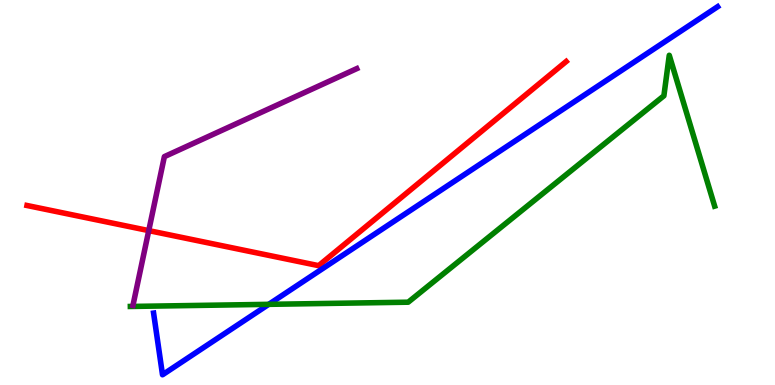[{'lines': ['blue', 'red'], 'intersections': []}, {'lines': ['green', 'red'], 'intersections': []}, {'lines': ['purple', 'red'], 'intersections': [{'x': 1.92, 'y': 4.01}]}, {'lines': ['blue', 'green'], 'intersections': [{'x': 3.47, 'y': 2.1}]}, {'lines': ['blue', 'purple'], 'intersections': []}, {'lines': ['green', 'purple'], 'intersections': []}]